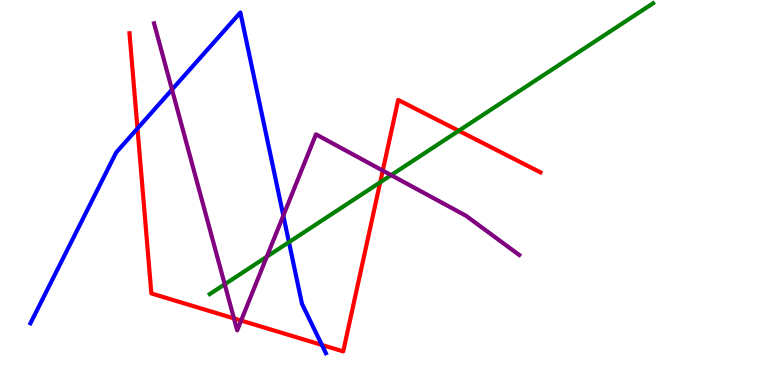[{'lines': ['blue', 'red'], 'intersections': [{'x': 1.77, 'y': 6.66}, {'x': 4.15, 'y': 1.04}]}, {'lines': ['green', 'red'], 'intersections': [{'x': 4.91, 'y': 5.26}, {'x': 5.92, 'y': 6.6}]}, {'lines': ['purple', 'red'], 'intersections': [{'x': 3.02, 'y': 1.73}, {'x': 3.11, 'y': 1.67}, {'x': 4.94, 'y': 5.57}]}, {'lines': ['blue', 'green'], 'intersections': [{'x': 3.73, 'y': 3.71}]}, {'lines': ['blue', 'purple'], 'intersections': [{'x': 2.22, 'y': 7.67}, {'x': 3.66, 'y': 4.4}]}, {'lines': ['green', 'purple'], 'intersections': [{'x': 2.9, 'y': 2.62}, {'x': 3.44, 'y': 3.33}, {'x': 5.05, 'y': 5.45}]}]